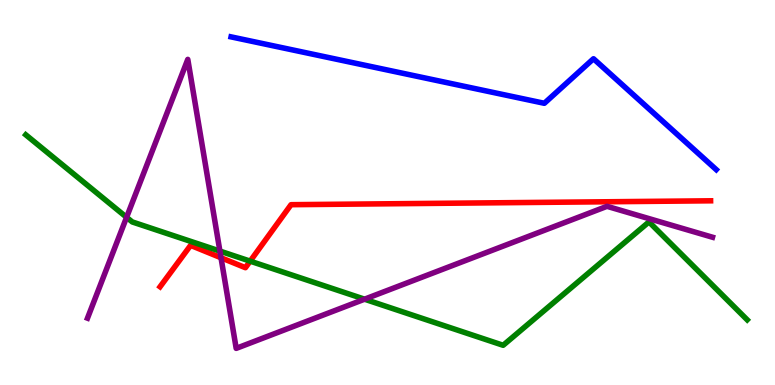[{'lines': ['blue', 'red'], 'intersections': []}, {'lines': ['green', 'red'], 'intersections': [{'x': 3.23, 'y': 3.22}]}, {'lines': ['purple', 'red'], 'intersections': [{'x': 2.85, 'y': 3.31}]}, {'lines': ['blue', 'green'], 'intersections': []}, {'lines': ['blue', 'purple'], 'intersections': []}, {'lines': ['green', 'purple'], 'intersections': [{'x': 1.63, 'y': 4.36}, {'x': 2.84, 'y': 3.48}, {'x': 4.7, 'y': 2.23}]}]